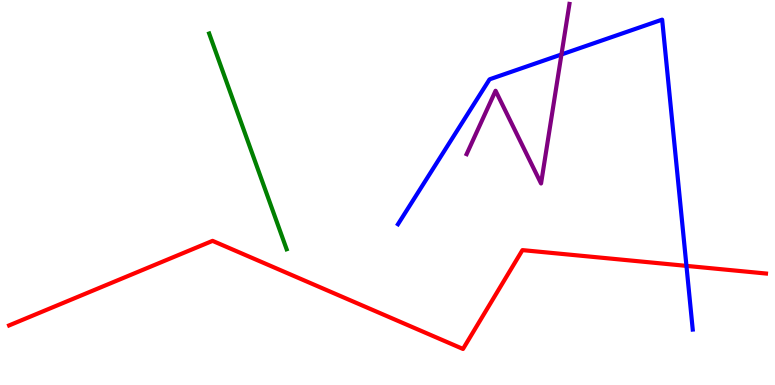[{'lines': ['blue', 'red'], 'intersections': [{'x': 8.86, 'y': 3.09}]}, {'lines': ['green', 'red'], 'intersections': []}, {'lines': ['purple', 'red'], 'intersections': []}, {'lines': ['blue', 'green'], 'intersections': []}, {'lines': ['blue', 'purple'], 'intersections': [{'x': 7.24, 'y': 8.59}]}, {'lines': ['green', 'purple'], 'intersections': []}]